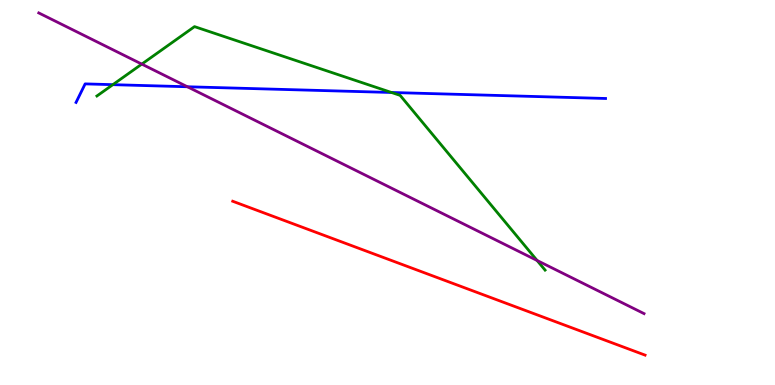[{'lines': ['blue', 'red'], 'intersections': []}, {'lines': ['green', 'red'], 'intersections': []}, {'lines': ['purple', 'red'], 'intersections': []}, {'lines': ['blue', 'green'], 'intersections': [{'x': 1.46, 'y': 7.8}, {'x': 5.05, 'y': 7.6}]}, {'lines': ['blue', 'purple'], 'intersections': [{'x': 2.42, 'y': 7.75}]}, {'lines': ['green', 'purple'], 'intersections': [{'x': 1.83, 'y': 8.34}, {'x': 6.93, 'y': 3.23}]}]